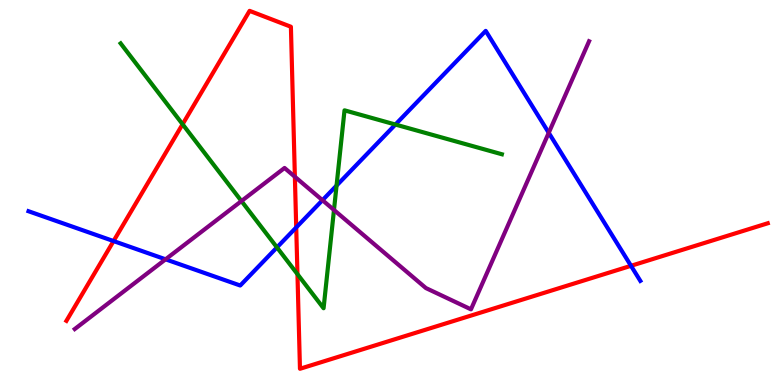[{'lines': ['blue', 'red'], 'intersections': [{'x': 1.47, 'y': 3.74}, {'x': 3.82, 'y': 4.09}, {'x': 8.14, 'y': 3.1}]}, {'lines': ['green', 'red'], 'intersections': [{'x': 2.36, 'y': 6.77}, {'x': 3.84, 'y': 2.88}]}, {'lines': ['purple', 'red'], 'intersections': [{'x': 3.8, 'y': 5.41}]}, {'lines': ['blue', 'green'], 'intersections': [{'x': 3.57, 'y': 3.57}, {'x': 4.34, 'y': 5.18}, {'x': 5.1, 'y': 6.77}]}, {'lines': ['blue', 'purple'], 'intersections': [{'x': 2.14, 'y': 3.26}, {'x': 4.16, 'y': 4.8}, {'x': 7.08, 'y': 6.55}]}, {'lines': ['green', 'purple'], 'intersections': [{'x': 3.12, 'y': 4.78}, {'x': 4.31, 'y': 4.55}]}]